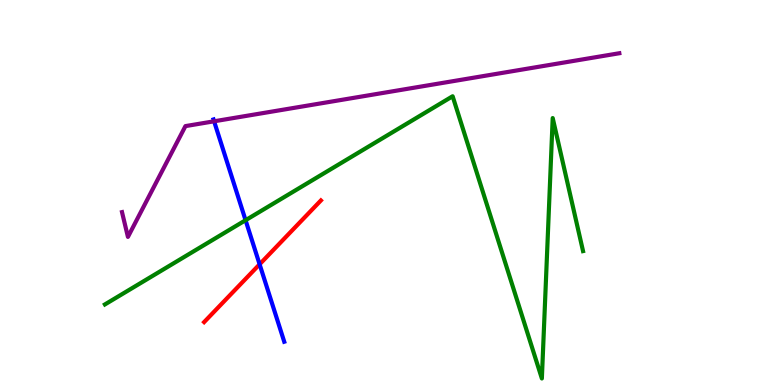[{'lines': ['blue', 'red'], 'intersections': [{'x': 3.35, 'y': 3.13}]}, {'lines': ['green', 'red'], 'intersections': []}, {'lines': ['purple', 'red'], 'intersections': []}, {'lines': ['blue', 'green'], 'intersections': [{'x': 3.17, 'y': 4.28}]}, {'lines': ['blue', 'purple'], 'intersections': [{'x': 2.76, 'y': 6.85}]}, {'lines': ['green', 'purple'], 'intersections': []}]